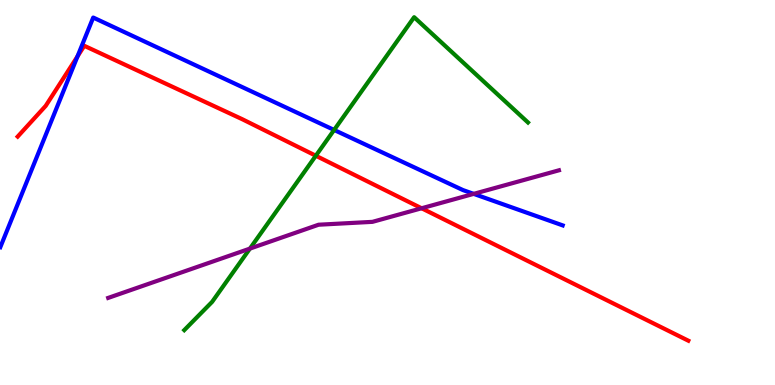[{'lines': ['blue', 'red'], 'intersections': [{'x': 1.0, 'y': 8.54}]}, {'lines': ['green', 'red'], 'intersections': [{'x': 4.08, 'y': 5.95}]}, {'lines': ['purple', 'red'], 'intersections': [{'x': 5.44, 'y': 4.59}]}, {'lines': ['blue', 'green'], 'intersections': [{'x': 4.31, 'y': 6.62}]}, {'lines': ['blue', 'purple'], 'intersections': [{'x': 6.11, 'y': 4.96}]}, {'lines': ['green', 'purple'], 'intersections': [{'x': 3.22, 'y': 3.54}]}]